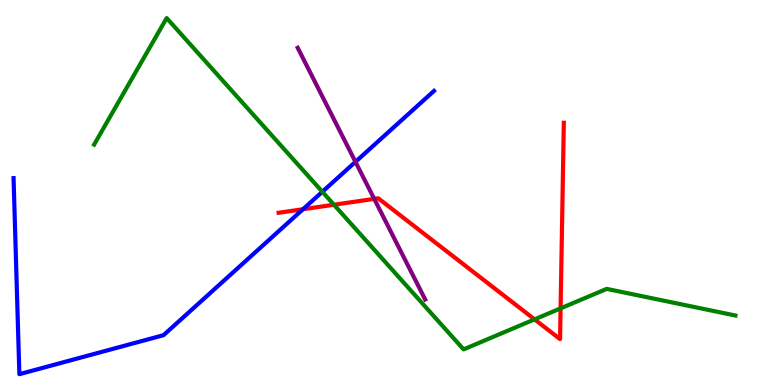[{'lines': ['blue', 'red'], 'intersections': [{'x': 3.91, 'y': 4.57}]}, {'lines': ['green', 'red'], 'intersections': [{'x': 4.31, 'y': 4.68}, {'x': 6.9, 'y': 1.7}, {'x': 7.23, 'y': 1.99}]}, {'lines': ['purple', 'red'], 'intersections': [{'x': 4.83, 'y': 4.83}]}, {'lines': ['blue', 'green'], 'intersections': [{'x': 4.16, 'y': 5.02}]}, {'lines': ['blue', 'purple'], 'intersections': [{'x': 4.59, 'y': 5.8}]}, {'lines': ['green', 'purple'], 'intersections': []}]